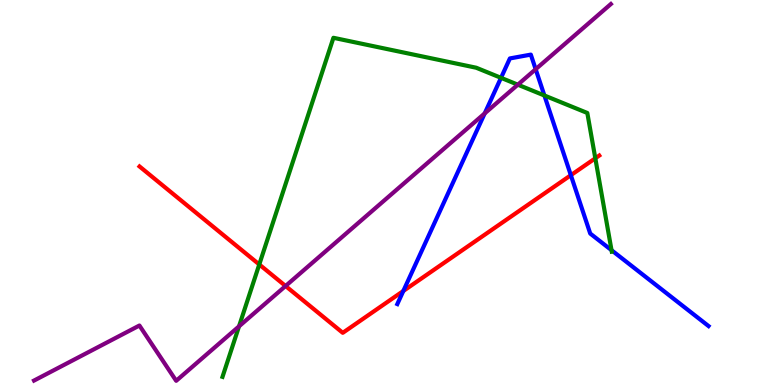[{'lines': ['blue', 'red'], 'intersections': [{'x': 5.2, 'y': 2.44}, {'x': 7.37, 'y': 5.45}]}, {'lines': ['green', 'red'], 'intersections': [{'x': 3.35, 'y': 3.13}, {'x': 7.68, 'y': 5.89}]}, {'lines': ['purple', 'red'], 'intersections': [{'x': 3.68, 'y': 2.57}]}, {'lines': ['blue', 'green'], 'intersections': [{'x': 6.46, 'y': 7.98}, {'x': 7.02, 'y': 7.52}, {'x': 7.89, 'y': 3.5}]}, {'lines': ['blue', 'purple'], 'intersections': [{'x': 6.25, 'y': 7.05}, {'x': 6.91, 'y': 8.2}]}, {'lines': ['green', 'purple'], 'intersections': [{'x': 3.08, 'y': 1.52}, {'x': 6.68, 'y': 7.8}]}]